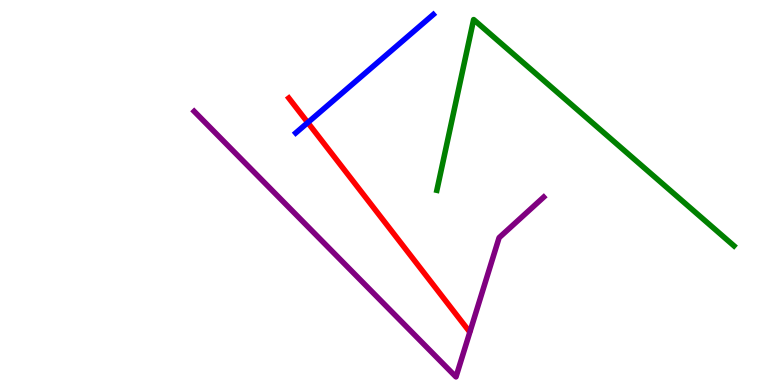[{'lines': ['blue', 'red'], 'intersections': [{'x': 3.97, 'y': 6.82}]}, {'lines': ['green', 'red'], 'intersections': []}, {'lines': ['purple', 'red'], 'intersections': []}, {'lines': ['blue', 'green'], 'intersections': []}, {'lines': ['blue', 'purple'], 'intersections': []}, {'lines': ['green', 'purple'], 'intersections': []}]